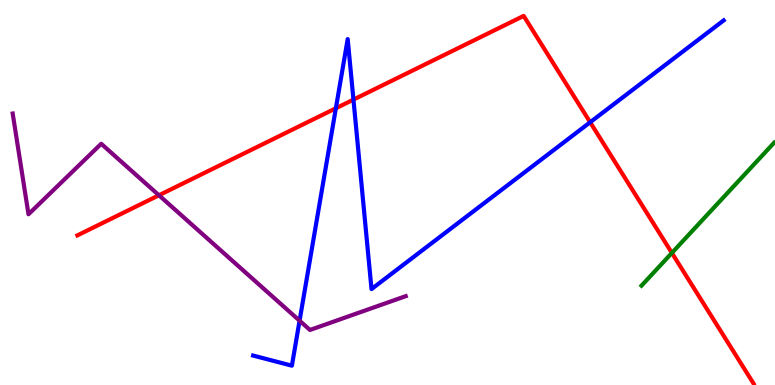[{'lines': ['blue', 'red'], 'intersections': [{'x': 4.33, 'y': 7.19}, {'x': 4.56, 'y': 7.41}, {'x': 7.62, 'y': 6.82}]}, {'lines': ['green', 'red'], 'intersections': [{'x': 8.67, 'y': 3.43}]}, {'lines': ['purple', 'red'], 'intersections': [{'x': 2.05, 'y': 4.93}]}, {'lines': ['blue', 'green'], 'intersections': []}, {'lines': ['blue', 'purple'], 'intersections': [{'x': 3.87, 'y': 1.67}]}, {'lines': ['green', 'purple'], 'intersections': []}]